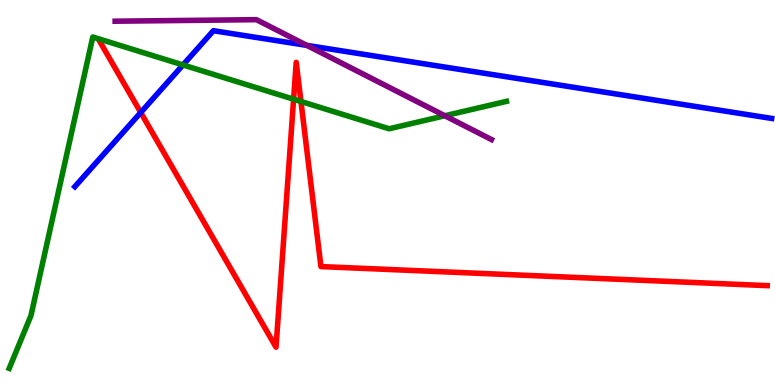[{'lines': ['blue', 'red'], 'intersections': [{'x': 1.82, 'y': 7.08}]}, {'lines': ['green', 'red'], 'intersections': [{'x': 3.79, 'y': 7.42}, {'x': 3.88, 'y': 7.36}]}, {'lines': ['purple', 'red'], 'intersections': []}, {'lines': ['blue', 'green'], 'intersections': [{'x': 2.36, 'y': 8.31}]}, {'lines': ['blue', 'purple'], 'intersections': [{'x': 3.96, 'y': 8.82}]}, {'lines': ['green', 'purple'], 'intersections': [{'x': 5.74, 'y': 6.99}]}]